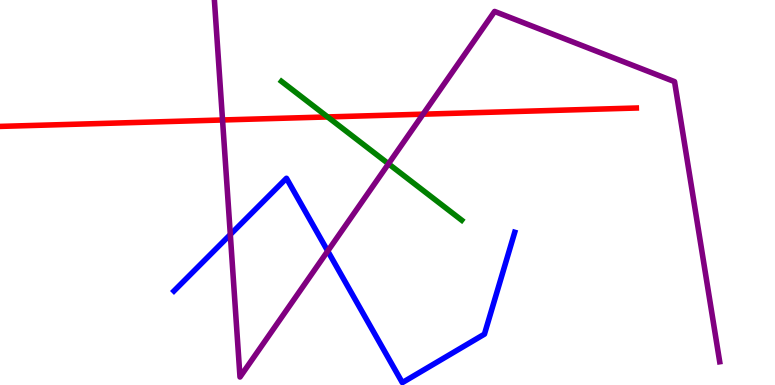[{'lines': ['blue', 'red'], 'intersections': []}, {'lines': ['green', 'red'], 'intersections': [{'x': 4.23, 'y': 6.96}]}, {'lines': ['purple', 'red'], 'intersections': [{'x': 2.87, 'y': 6.88}, {'x': 5.46, 'y': 7.03}]}, {'lines': ['blue', 'green'], 'intersections': []}, {'lines': ['blue', 'purple'], 'intersections': [{'x': 2.97, 'y': 3.91}, {'x': 4.23, 'y': 3.48}]}, {'lines': ['green', 'purple'], 'intersections': [{'x': 5.01, 'y': 5.75}]}]